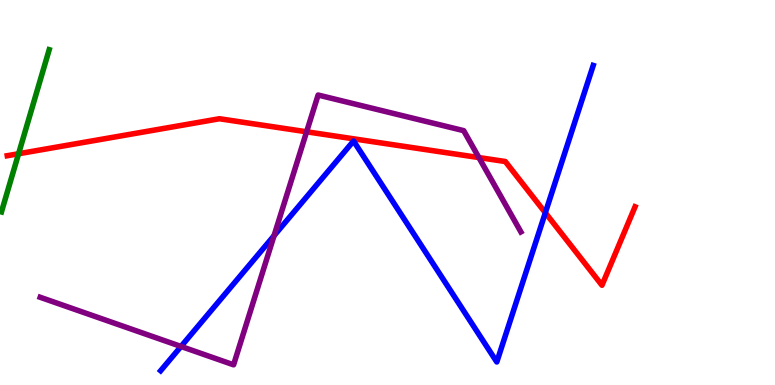[{'lines': ['blue', 'red'], 'intersections': [{'x': 7.04, 'y': 4.47}]}, {'lines': ['green', 'red'], 'intersections': [{'x': 0.24, 'y': 6.01}]}, {'lines': ['purple', 'red'], 'intersections': [{'x': 3.96, 'y': 6.58}, {'x': 6.18, 'y': 5.91}]}, {'lines': ['blue', 'green'], 'intersections': []}, {'lines': ['blue', 'purple'], 'intersections': [{'x': 2.34, 'y': 1.0}, {'x': 3.54, 'y': 3.88}]}, {'lines': ['green', 'purple'], 'intersections': []}]